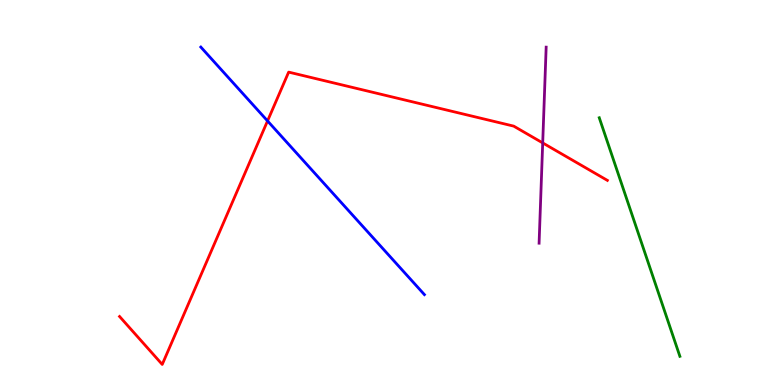[{'lines': ['blue', 'red'], 'intersections': [{'x': 3.45, 'y': 6.86}]}, {'lines': ['green', 'red'], 'intersections': []}, {'lines': ['purple', 'red'], 'intersections': [{'x': 7.0, 'y': 6.29}]}, {'lines': ['blue', 'green'], 'intersections': []}, {'lines': ['blue', 'purple'], 'intersections': []}, {'lines': ['green', 'purple'], 'intersections': []}]